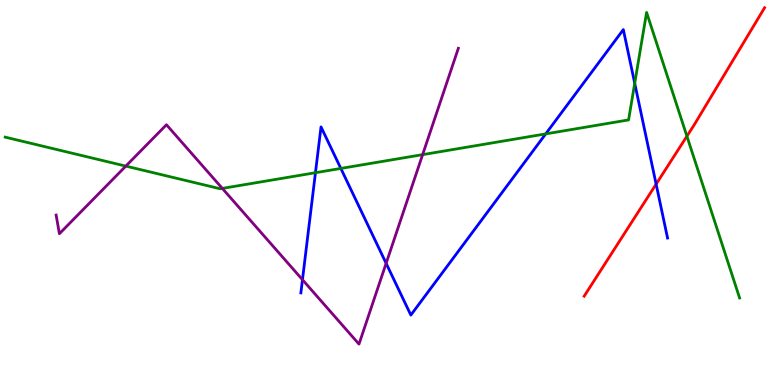[{'lines': ['blue', 'red'], 'intersections': [{'x': 8.47, 'y': 5.22}]}, {'lines': ['green', 'red'], 'intersections': [{'x': 8.86, 'y': 6.46}]}, {'lines': ['purple', 'red'], 'intersections': []}, {'lines': ['blue', 'green'], 'intersections': [{'x': 4.07, 'y': 5.51}, {'x': 4.4, 'y': 5.63}, {'x': 7.04, 'y': 6.52}, {'x': 8.19, 'y': 7.84}]}, {'lines': ['blue', 'purple'], 'intersections': [{'x': 3.9, 'y': 2.73}, {'x': 4.98, 'y': 3.16}]}, {'lines': ['green', 'purple'], 'intersections': [{'x': 1.62, 'y': 5.69}, {'x': 2.87, 'y': 5.11}, {'x': 5.45, 'y': 5.98}]}]